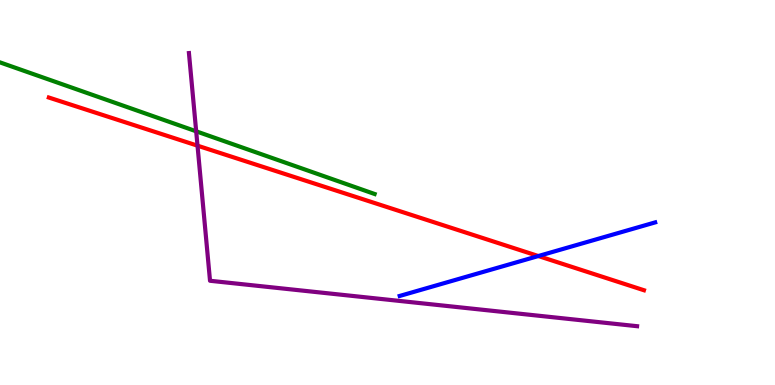[{'lines': ['blue', 'red'], 'intersections': [{'x': 6.95, 'y': 3.35}]}, {'lines': ['green', 'red'], 'intersections': []}, {'lines': ['purple', 'red'], 'intersections': [{'x': 2.55, 'y': 6.22}]}, {'lines': ['blue', 'green'], 'intersections': []}, {'lines': ['blue', 'purple'], 'intersections': []}, {'lines': ['green', 'purple'], 'intersections': [{'x': 2.53, 'y': 6.59}]}]